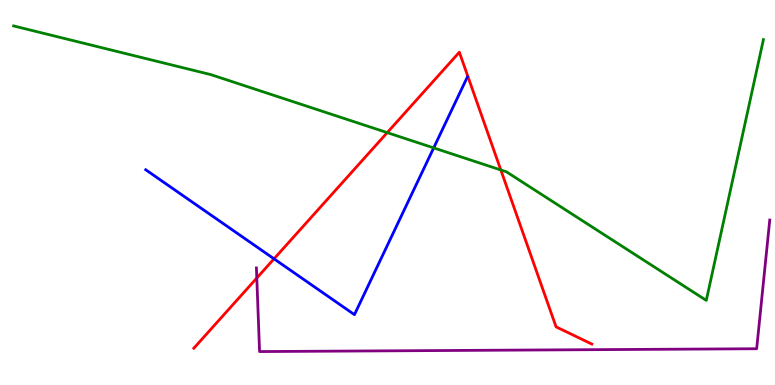[{'lines': ['blue', 'red'], 'intersections': [{'x': 3.54, 'y': 3.28}]}, {'lines': ['green', 'red'], 'intersections': [{'x': 5.0, 'y': 6.56}, {'x': 6.46, 'y': 5.59}]}, {'lines': ['purple', 'red'], 'intersections': [{'x': 3.31, 'y': 2.78}]}, {'lines': ['blue', 'green'], 'intersections': [{'x': 5.6, 'y': 6.16}]}, {'lines': ['blue', 'purple'], 'intersections': []}, {'lines': ['green', 'purple'], 'intersections': []}]